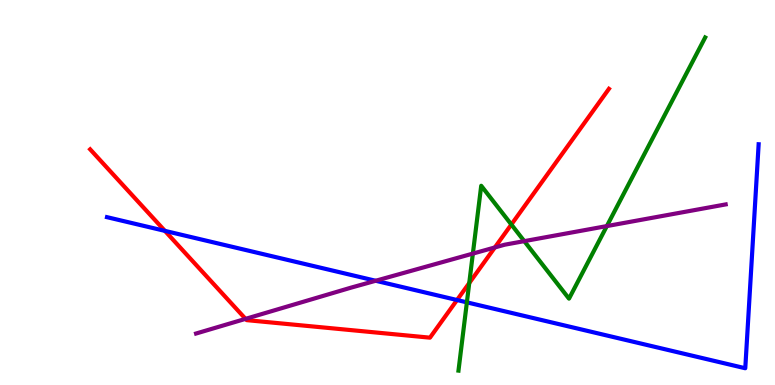[{'lines': ['blue', 'red'], 'intersections': [{'x': 2.13, 'y': 4.0}, {'x': 5.9, 'y': 2.21}]}, {'lines': ['green', 'red'], 'intersections': [{'x': 6.05, 'y': 2.65}, {'x': 6.6, 'y': 4.17}]}, {'lines': ['purple', 'red'], 'intersections': [{'x': 3.17, 'y': 1.72}, {'x': 6.39, 'y': 3.57}]}, {'lines': ['blue', 'green'], 'intersections': [{'x': 6.02, 'y': 2.15}]}, {'lines': ['blue', 'purple'], 'intersections': [{'x': 4.85, 'y': 2.71}]}, {'lines': ['green', 'purple'], 'intersections': [{'x': 6.1, 'y': 3.41}, {'x': 6.76, 'y': 3.74}, {'x': 7.83, 'y': 4.13}]}]